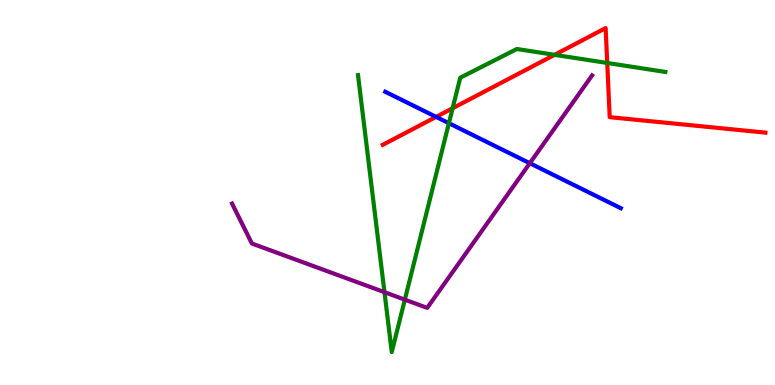[{'lines': ['blue', 'red'], 'intersections': [{'x': 5.63, 'y': 6.96}]}, {'lines': ['green', 'red'], 'intersections': [{'x': 5.84, 'y': 7.19}, {'x': 7.16, 'y': 8.58}, {'x': 7.84, 'y': 8.36}]}, {'lines': ['purple', 'red'], 'intersections': []}, {'lines': ['blue', 'green'], 'intersections': [{'x': 5.79, 'y': 6.8}]}, {'lines': ['blue', 'purple'], 'intersections': [{'x': 6.84, 'y': 5.76}]}, {'lines': ['green', 'purple'], 'intersections': [{'x': 4.96, 'y': 2.41}, {'x': 5.22, 'y': 2.22}]}]